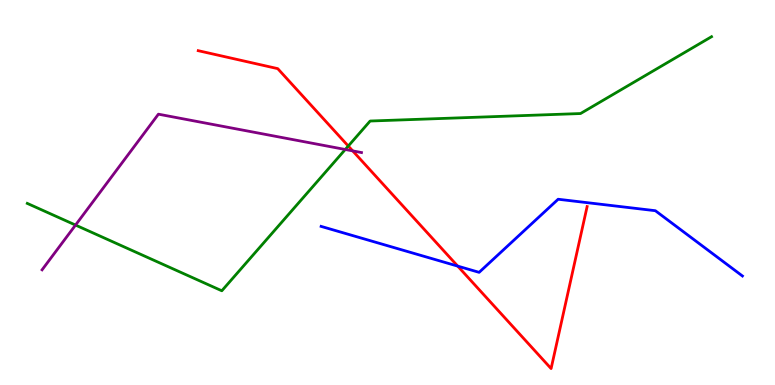[{'lines': ['blue', 'red'], 'intersections': [{'x': 5.91, 'y': 3.09}]}, {'lines': ['green', 'red'], 'intersections': [{'x': 4.49, 'y': 6.21}]}, {'lines': ['purple', 'red'], 'intersections': [{'x': 4.55, 'y': 6.08}]}, {'lines': ['blue', 'green'], 'intersections': []}, {'lines': ['blue', 'purple'], 'intersections': []}, {'lines': ['green', 'purple'], 'intersections': [{'x': 0.975, 'y': 4.15}, {'x': 4.46, 'y': 6.12}]}]